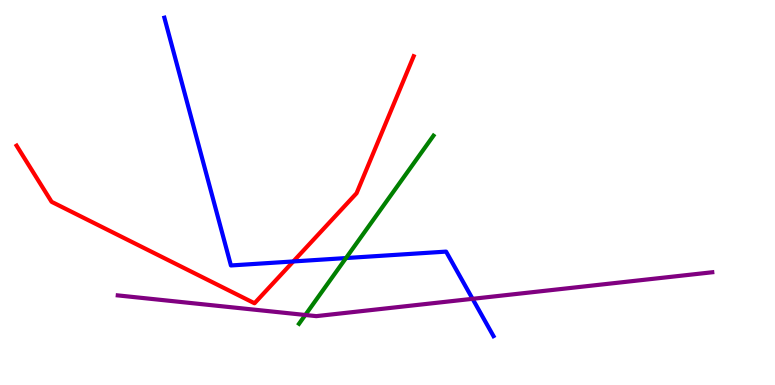[{'lines': ['blue', 'red'], 'intersections': [{'x': 3.78, 'y': 3.21}]}, {'lines': ['green', 'red'], 'intersections': []}, {'lines': ['purple', 'red'], 'intersections': []}, {'lines': ['blue', 'green'], 'intersections': [{'x': 4.46, 'y': 3.3}]}, {'lines': ['blue', 'purple'], 'intersections': [{'x': 6.1, 'y': 2.24}]}, {'lines': ['green', 'purple'], 'intersections': [{'x': 3.94, 'y': 1.82}]}]